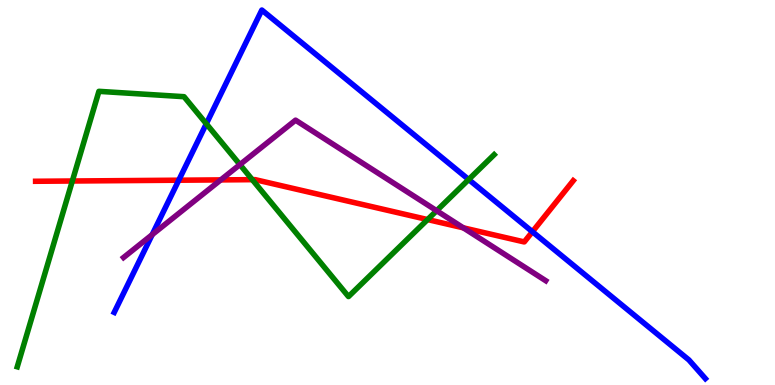[{'lines': ['blue', 'red'], 'intersections': [{'x': 2.31, 'y': 5.32}, {'x': 6.87, 'y': 3.98}]}, {'lines': ['green', 'red'], 'intersections': [{'x': 0.933, 'y': 5.3}, {'x': 3.26, 'y': 5.33}, {'x': 5.52, 'y': 4.3}]}, {'lines': ['purple', 'red'], 'intersections': [{'x': 2.85, 'y': 5.33}, {'x': 5.98, 'y': 4.08}]}, {'lines': ['blue', 'green'], 'intersections': [{'x': 2.66, 'y': 6.79}, {'x': 6.05, 'y': 5.34}]}, {'lines': ['blue', 'purple'], 'intersections': [{'x': 1.96, 'y': 3.9}]}, {'lines': ['green', 'purple'], 'intersections': [{'x': 3.1, 'y': 5.72}, {'x': 5.63, 'y': 4.53}]}]